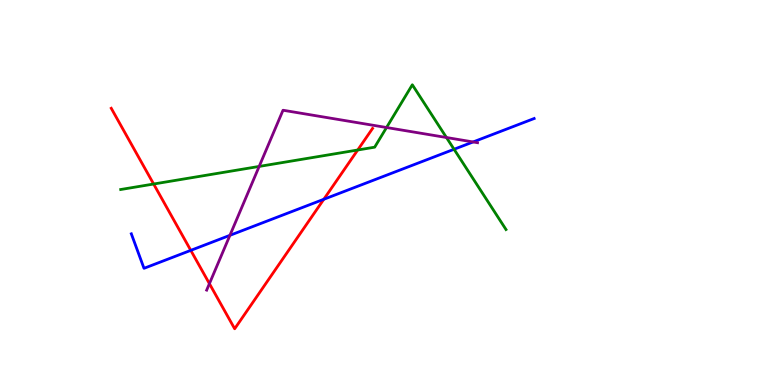[{'lines': ['blue', 'red'], 'intersections': [{'x': 2.46, 'y': 3.5}, {'x': 4.18, 'y': 4.82}]}, {'lines': ['green', 'red'], 'intersections': [{'x': 1.98, 'y': 5.22}, {'x': 4.62, 'y': 6.1}]}, {'lines': ['purple', 'red'], 'intersections': [{'x': 2.7, 'y': 2.63}]}, {'lines': ['blue', 'green'], 'intersections': [{'x': 5.86, 'y': 6.12}]}, {'lines': ['blue', 'purple'], 'intersections': [{'x': 2.97, 'y': 3.89}, {'x': 6.1, 'y': 6.31}]}, {'lines': ['green', 'purple'], 'intersections': [{'x': 3.34, 'y': 5.68}, {'x': 4.99, 'y': 6.69}, {'x': 5.76, 'y': 6.43}]}]